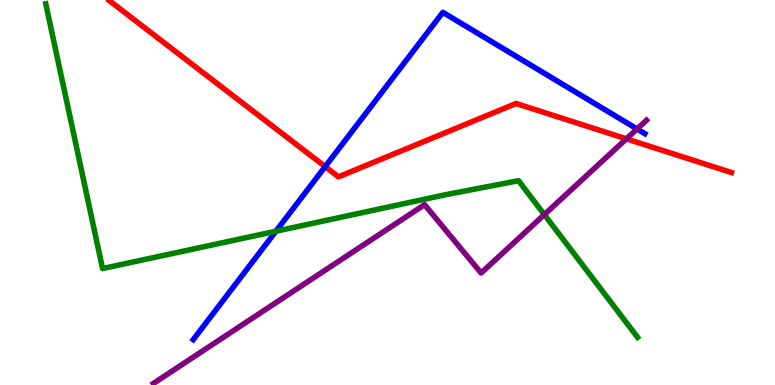[{'lines': ['blue', 'red'], 'intersections': [{'x': 4.2, 'y': 5.67}]}, {'lines': ['green', 'red'], 'intersections': []}, {'lines': ['purple', 'red'], 'intersections': [{'x': 8.08, 'y': 6.39}]}, {'lines': ['blue', 'green'], 'intersections': [{'x': 3.56, 'y': 3.99}]}, {'lines': ['blue', 'purple'], 'intersections': [{'x': 8.22, 'y': 6.65}]}, {'lines': ['green', 'purple'], 'intersections': [{'x': 7.02, 'y': 4.43}]}]